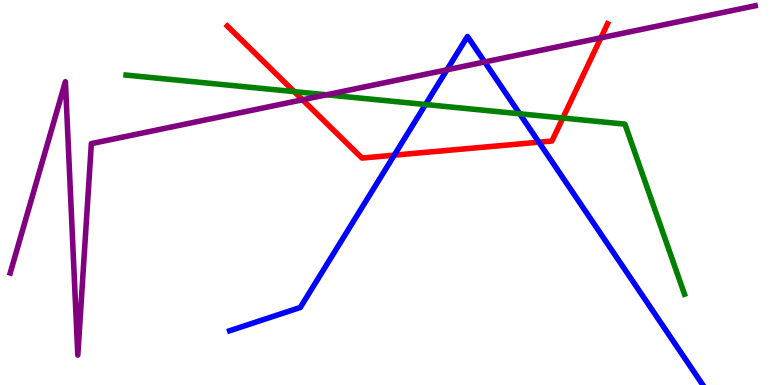[{'lines': ['blue', 'red'], 'intersections': [{'x': 5.09, 'y': 5.97}, {'x': 6.95, 'y': 6.31}]}, {'lines': ['green', 'red'], 'intersections': [{'x': 3.8, 'y': 7.62}, {'x': 7.26, 'y': 6.93}]}, {'lines': ['purple', 'red'], 'intersections': [{'x': 3.9, 'y': 7.41}, {'x': 7.75, 'y': 9.02}]}, {'lines': ['blue', 'green'], 'intersections': [{'x': 5.49, 'y': 7.29}, {'x': 6.71, 'y': 7.04}]}, {'lines': ['blue', 'purple'], 'intersections': [{'x': 5.77, 'y': 8.19}, {'x': 6.25, 'y': 8.39}]}, {'lines': ['green', 'purple'], 'intersections': [{'x': 4.21, 'y': 7.54}]}]